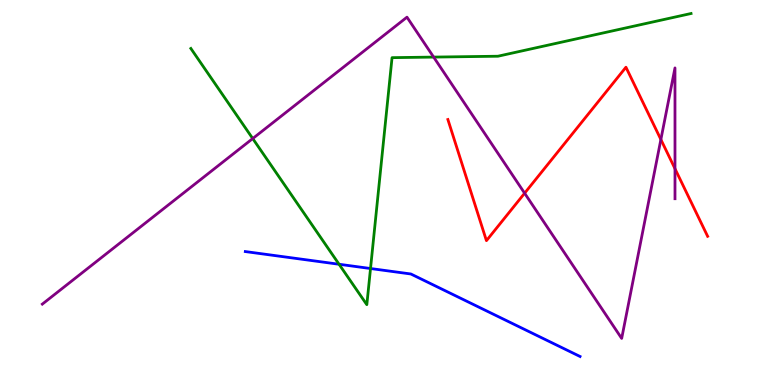[{'lines': ['blue', 'red'], 'intersections': []}, {'lines': ['green', 'red'], 'intersections': []}, {'lines': ['purple', 'red'], 'intersections': [{'x': 6.77, 'y': 4.98}, {'x': 8.53, 'y': 6.38}, {'x': 8.71, 'y': 5.62}]}, {'lines': ['blue', 'green'], 'intersections': [{'x': 4.38, 'y': 3.14}, {'x': 4.78, 'y': 3.03}]}, {'lines': ['blue', 'purple'], 'intersections': []}, {'lines': ['green', 'purple'], 'intersections': [{'x': 3.26, 'y': 6.4}, {'x': 5.6, 'y': 8.52}]}]